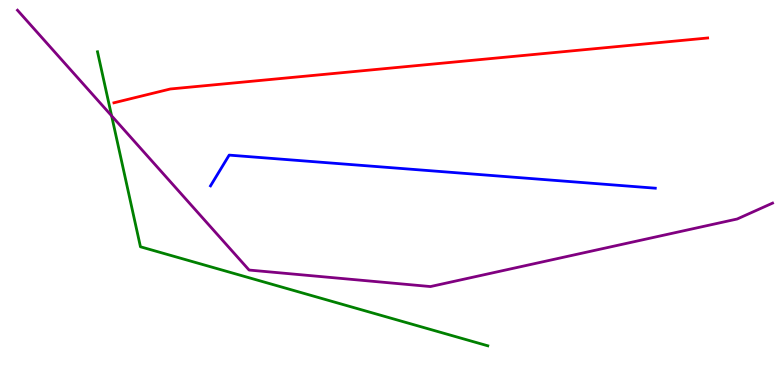[{'lines': ['blue', 'red'], 'intersections': []}, {'lines': ['green', 'red'], 'intersections': []}, {'lines': ['purple', 'red'], 'intersections': []}, {'lines': ['blue', 'green'], 'intersections': []}, {'lines': ['blue', 'purple'], 'intersections': []}, {'lines': ['green', 'purple'], 'intersections': [{'x': 1.44, 'y': 6.99}]}]